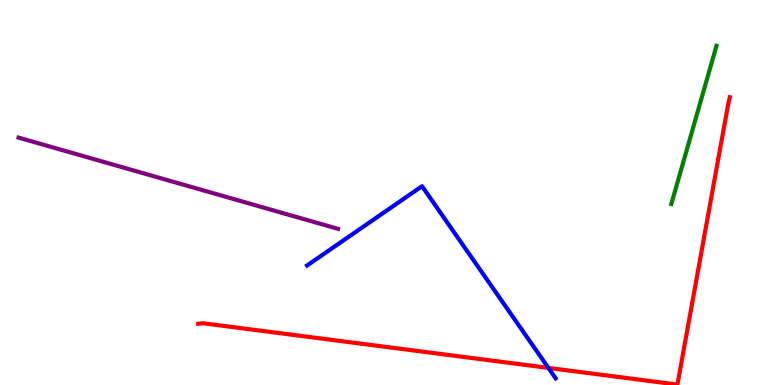[{'lines': ['blue', 'red'], 'intersections': [{'x': 7.08, 'y': 0.444}]}, {'lines': ['green', 'red'], 'intersections': []}, {'lines': ['purple', 'red'], 'intersections': []}, {'lines': ['blue', 'green'], 'intersections': []}, {'lines': ['blue', 'purple'], 'intersections': []}, {'lines': ['green', 'purple'], 'intersections': []}]